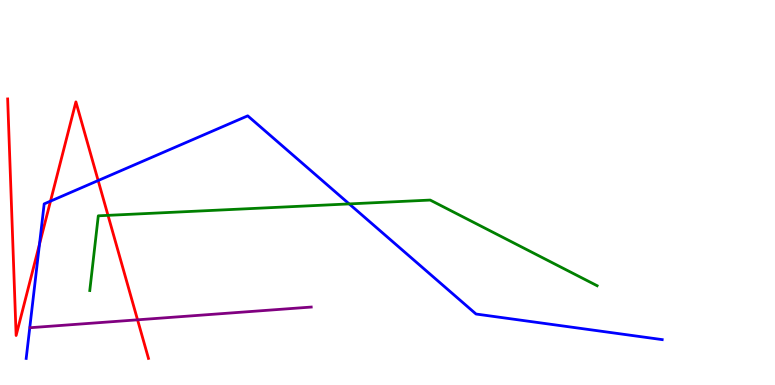[{'lines': ['blue', 'red'], 'intersections': [{'x': 0.51, 'y': 3.66}, {'x': 0.652, 'y': 4.78}, {'x': 1.27, 'y': 5.31}]}, {'lines': ['green', 'red'], 'intersections': [{'x': 1.39, 'y': 4.41}]}, {'lines': ['purple', 'red'], 'intersections': [{'x': 1.77, 'y': 1.69}]}, {'lines': ['blue', 'green'], 'intersections': [{'x': 4.51, 'y': 4.7}]}, {'lines': ['blue', 'purple'], 'intersections': []}, {'lines': ['green', 'purple'], 'intersections': []}]